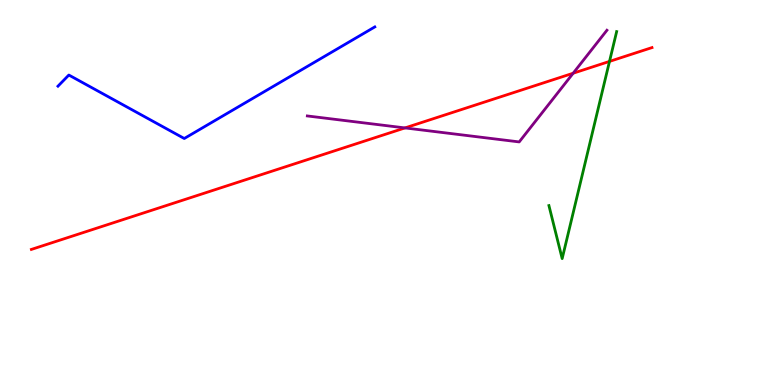[{'lines': ['blue', 'red'], 'intersections': []}, {'lines': ['green', 'red'], 'intersections': [{'x': 7.86, 'y': 8.4}]}, {'lines': ['purple', 'red'], 'intersections': [{'x': 5.23, 'y': 6.68}, {'x': 7.4, 'y': 8.1}]}, {'lines': ['blue', 'green'], 'intersections': []}, {'lines': ['blue', 'purple'], 'intersections': []}, {'lines': ['green', 'purple'], 'intersections': []}]